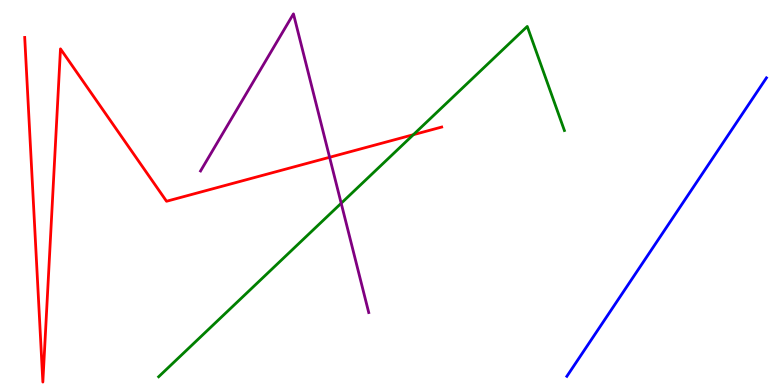[{'lines': ['blue', 'red'], 'intersections': []}, {'lines': ['green', 'red'], 'intersections': [{'x': 5.33, 'y': 6.5}]}, {'lines': ['purple', 'red'], 'intersections': [{'x': 4.25, 'y': 5.91}]}, {'lines': ['blue', 'green'], 'intersections': []}, {'lines': ['blue', 'purple'], 'intersections': []}, {'lines': ['green', 'purple'], 'intersections': [{'x': 4.4, 'y': 4.72}]}]